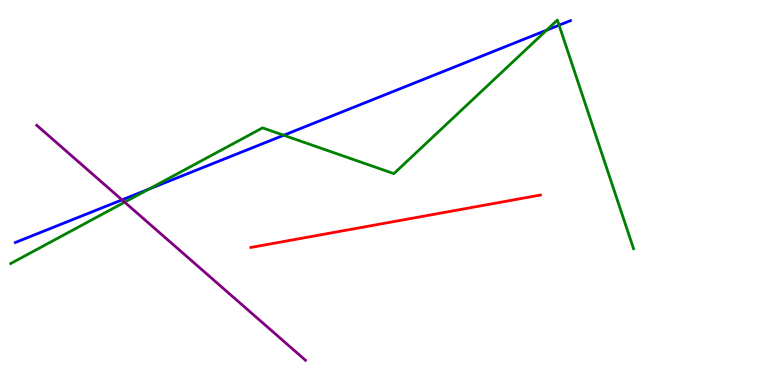[{'lines': ['blue', 'red'], 'intersections': []}, {'lines': ['green', 'red'], 'intersections': []}, {'lines': ['purple', 'red'], 'intersections': []}, {'lines': ['blue', 'green'], 'intersections': [{'x': 1.92, 'y': 5.09}, {'x': 3.66, 'y': 6.49}, {'x': 7.05, 'y': 9.22}, {'x': 7.21, 'y': 9.35}]}, {'lines': ['blue', 'purple'], 'intersections': [{'x': 1.57, 'y': 4.81}]}, {'lines': ['green', 'purple'], 'intersections': [{'x': 1.61, 'y': 4.75}]}]